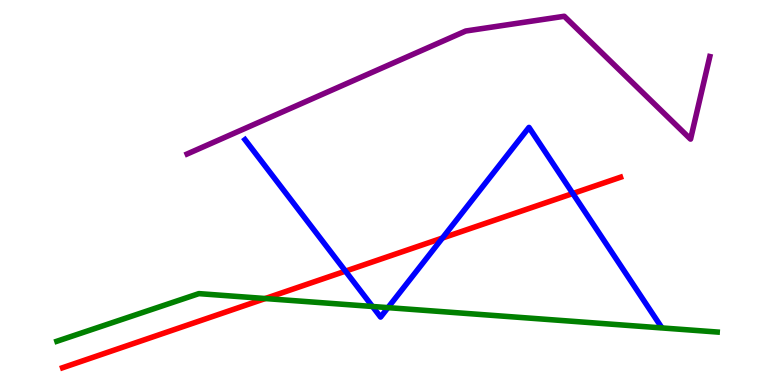[{'lines': ['blue', 'red'], 'intersections': [{'x': 4.46, 'y': 2.96}, {'x': 5.71, 'y': 3.82}, {'x': 7.39, 'y': 4.97}]}, {'lines': ['green', 'red'], 'intersections': [{'x': 3.42, 'y': 2.25}]}, {'lines': ['purple', 'red'], 'intersections': []}, {'lines': ['blue', 'green'], 'intersections': [{'x': 4.81, 'y': 2.04}, {'x': 5.01, 'y': 2.01}]}, {'lines': ['blue', 'purple'], 'intersections': []}, {'lines': ['green', 'purple'], 'intersections': []}]